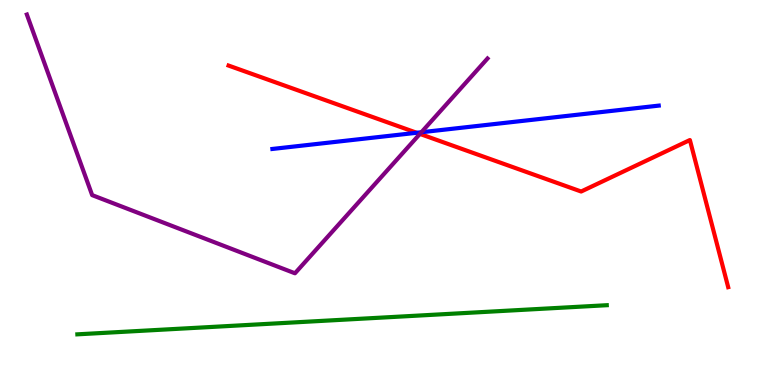[{'lines': ['blue', 'red'], 'intersections': [{'x': 5.38, 'y': 6.55}]}, {'lines': ['green', 'red'], 'intersections': []}, {'lines': ['purple', 'red'], 'intersections': [{'x': 5.42, 'y': 6.52}]}, {'lines': ['blue', 'green'], 'intersections': []}, {'lines': ['blue', 'purple'], 'intersections': [{'x': 5.44, 'y': 6.57}]}, {'lines': ['green', 'purple'], 'intersections': []}]